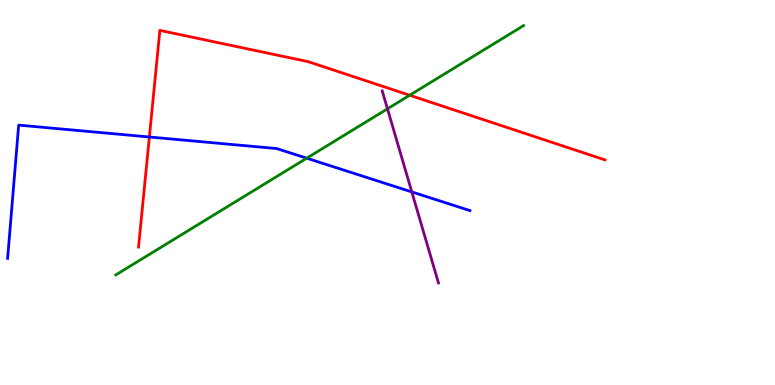[{'lines': ['blue', 'red'], 'intersections': [{'x': 1.93, 'y': 6.44}]}, {'lines': ['green', 'red'], 'intersections': [{'x': 5.29, 'y': 7.53}]}, {'lines': ['purple', 'red'], 'intersections': []}, {'lines': ['blue', 'green'], 'intersections': [{'x': 3.96, 'y': 5.89}]}, {'lines': ['blue', 'purple'], 'intersections': [{'x': 5.31, 'y': 5.01}]}, {'lines': ['green', 'purple'], 'intersections': [{'x': 5.0, 'y': 7.17}]}]